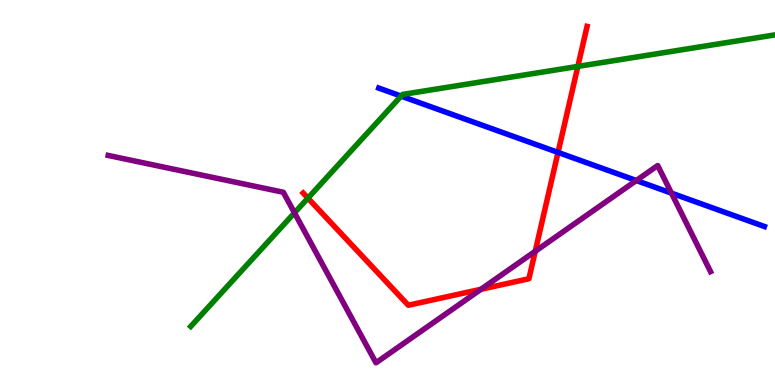[{'lines': ['blue', 'red'], 'intersections': [{'x': 7.2, 'y': 6.04}]}, {'lines': ['green', 'red'], 'intersections': [{'x': 3.97, 'y': 4.85}, {'x': 7.46, 'y': 8.27}]}, {'lines': ['purple', 'red'], 'intersections': [{'x': 6.21, 'y': 2.49}, {'x': 6.91, 'y': 3.47}]}, {'lines': ['blue', 'green'], 'intersections': [{'x': 5.18, 'y': 7.5}]}, {'lines': ['blue', 'purple'], 'intersections': [{'x': 8.21, 'y': 5.31}, {'x': 8.66, 'y': 4.98}]}, {'lines': ['green', 'purple'], 'intersections': [{'x': 3.8, 'y': 4.47}]}]